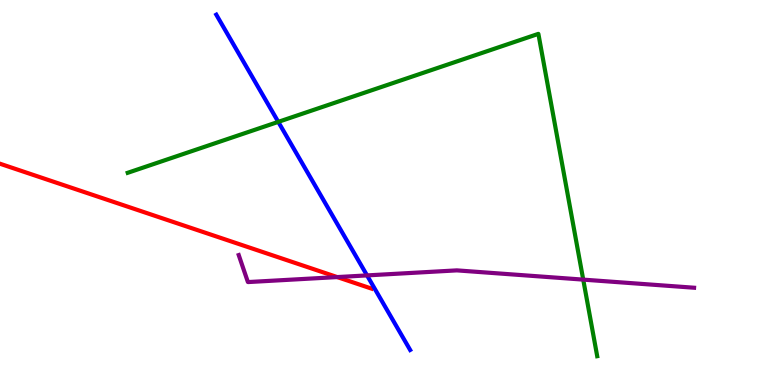[{'lines': ['blue', 'red'], 'intersections': []}, {'lines': ['green', 'red'], 'intersections': []}, {'lines': ['purple', 'red'], 'intersections': [{'x': 4.35, 'y': 2.8}]}, {'lines': ['blue', 'green'], 'intersections': [{'x': 3.59, 'y': 6.83}]}, {'lines': ['blue', 'purple'], 'intersections': [{'x': 4.74, 'y': 2.85}]}, {'lines': ['green', 'purple'], 'intersections': [{'x': 7.53, 'y': 2.74}]}]